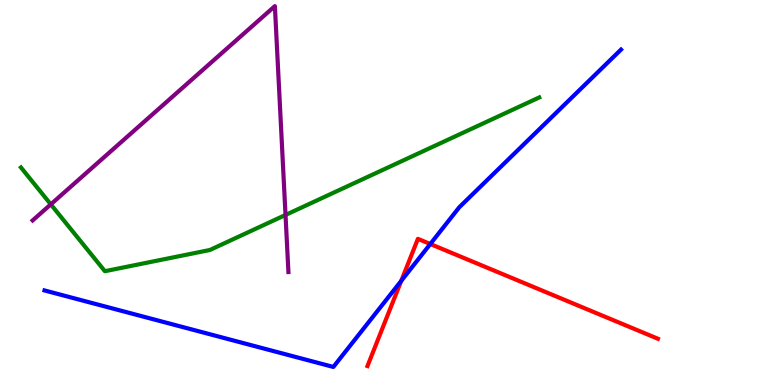[{'lines': ['blue', 'red'], 'intersections': [{'x': 5.18, 'y': 2.71}, {'x': 5.55, 'y': 3.66}]}, {'lines': ['green', 'red'], 'intersections': []}, {'lines': ['purple', 'red'], 'intersections': []}, {'lines': ['blue', 'green'], 'intersections': []}, {'lines': ['blue', 'purple'], 'intersections': []}, {'lines': ['green', 'purple'], 'intersections': [{'x': 0.655, 'y': 4.69}, {'x': 3.68, 'y': 4.42}]}]